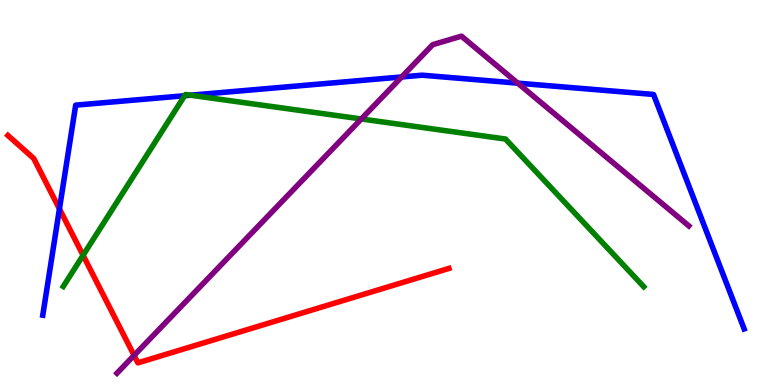[{'lines': ['blue', 'red'], 'intersections': [{'x': 0.767, 'y': 4.57}]}, {'lines': ['green', 'red'], 'intersections': [{'x': 1.07, 'y': 3.37}]}, {'lines': ['purple', 'red'], 'intersections': [{'x': 1.73, 'y': 0.769}]}, {'lines': ['blue', 'green'], 'intersections': [{'x': 2.38, 'y': 7.51}, {'x': 2.46, 'y': 7.53}]}, {'lines': ['blue', 'purple'], 'intersections': [{'x': 5.18, 'y': 8.0}, {'x': 6.68, 'y': 7.84}]}, {'lines': ['green', 'purple'], 'intersections': [{'x': 4.66, 'y': 6.91}]}]